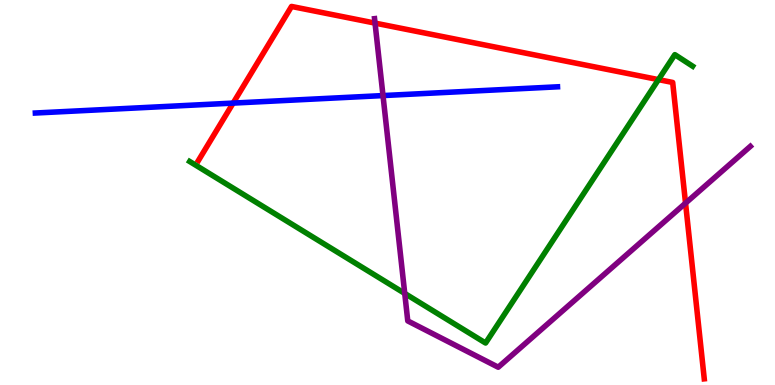[{'lines': ['blue', 'red'], 'intersections': [{'x': 3.01, 'y': 7.32}]}, {'lines': ['green', 'red'], 'intersections': [{'x': 8.5, 'y': 7.93}]}, {'lines': ['purple', 'red'], 'intersections': [{'x': 4.84, 'y': 9.4}, {'x': 8.85, 'y': 4.72}]}, {'lines': ['blue', 'green'], 'intersections': []}, {'lines': ['blue', 'purple'], 'intersections': [{'x': 4.94, 'y': 7.52}]}, {'lines': ['green', 'purple'], 'intersections': [{'x': 5.22, 'y': 2.38}]}]